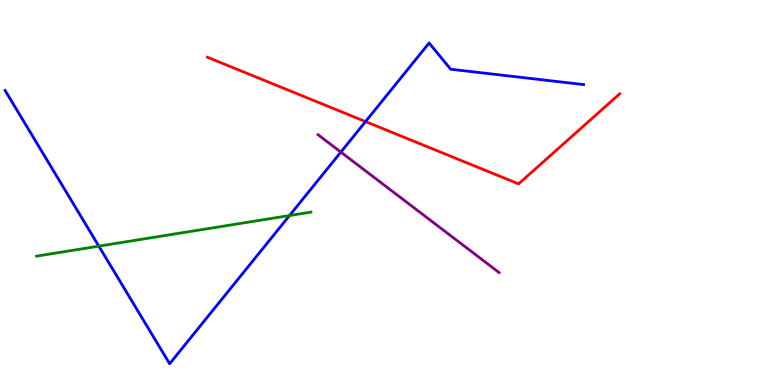[{'lines': ['blue', 'red'], 'intersections': [{'x': 4.72, 'y': 6.84}]}, {'lines': ['green', 'red'], 'intersections': []}, {'lines': ['purple', 'red'], 'intersections': []}, {'lines': ['blue', 'green'], 'intersections': [{'x': 1.28, 'y': 3.61}, {'x': 3.74, 'y': 4.4}]}, {'lines': ['blue', 'purple'], 'intersections': [{'x': 4.4, 'y': 6.05}]}, {'lines': ['green', 'purple'], 'intersections': []}]